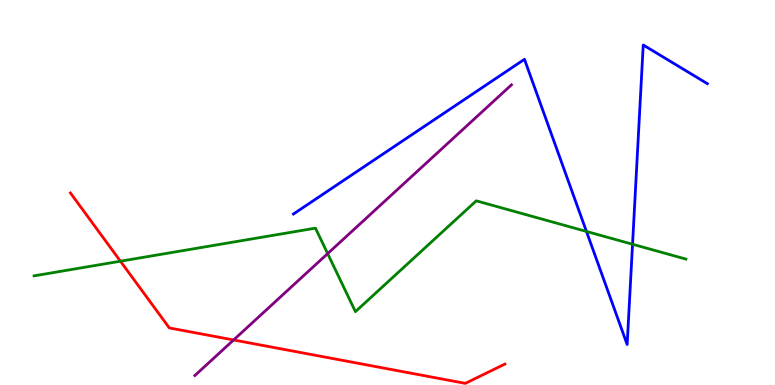[{'lines': ['blue', 'red'], 'intersections': []}, {'lines': ['green', 'red'], 'intersections': [{'x': 1.55, 'y': 3.22}]}, {'lines': ['purple', 'red'], 'intersections': [{'x': 3.01, 'y': 1.17}]}, {'lines': ['blue', 'green'], 'intersections': [{'x': 7.57, 'y': 3.99}, {'x': 8.16, 'y': 3.66}]}, {'lines': ['blue', 'purple'], 'intersections': []}, {'lines': ['green', 'purple'], 'intersections': [{'x': 4.23, 'y': 3.41}]}]